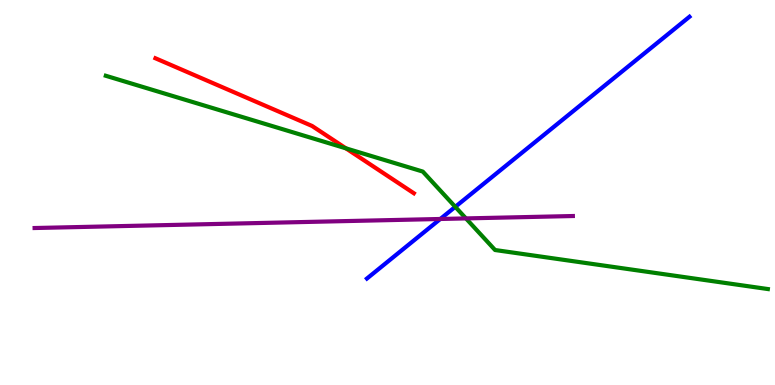[{'lines': ['blue', 'red'], 'intersections': []}, {'lines': ['green', 'red'], 'intersections': [{'x': 4.46, 'y': 6.15}]}, {'lines': ['purple', 'red'], 'intersections': []}, {'lines': ['blue', 'green'], 'intersections': [{'x': 5.87, 'y': 4.63}]}, {'lines': ['blue', 'purple'], 'intersections': [{'x': 5.68, 'y': 4.31}]}, {'lines': ['green', 'purple'], 'intersections': [{'x': 6.01, 'y': 4.33}]}]